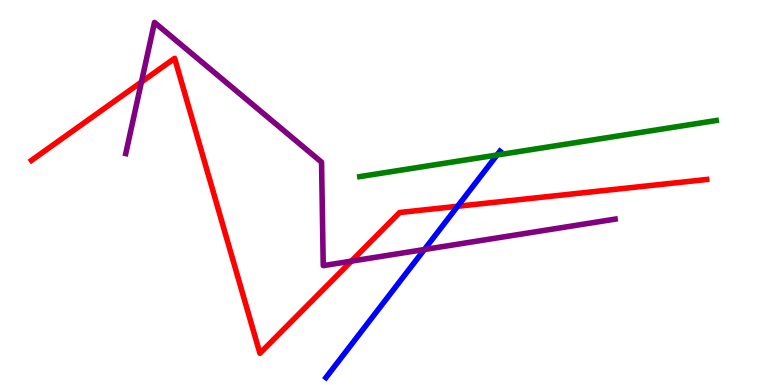[{'lines': ['blue', 'red'], 'intersections': [{'x': 5.9, 'y': 4.64}]}, {'lines': ['green', 'red'], 'intersections': []}, {'lines': ['purple', 'red'], 'intersections': [{'x': 1.82, 'y': 7.87}, {'x': 4.53, 'y': 3.22}]}, {'lines': ['blue', 'green'], 'intersections': [{'x': 6.41, 'y': 5.97}]}, {'lines': ['blue', 'purple'], 'intersections': [{'x': 5.48, 'y': 3.52}]}, {'lines': ['green', 'purple'], 'intersections': []}]